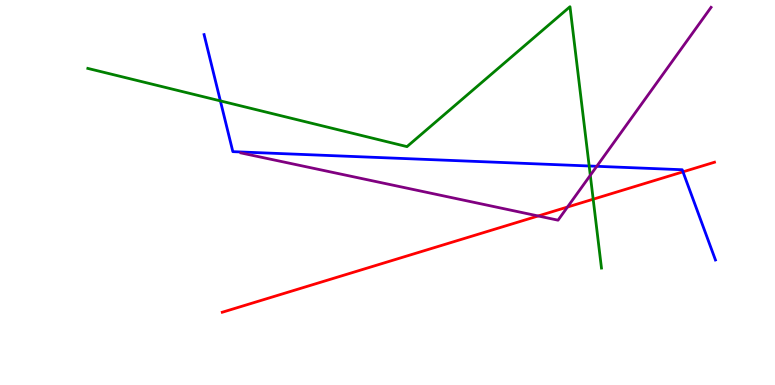[{'lines': ['blue', 'red'], 'intersections': [{'x': 8.81, 'y': 5.54}]}, {'lines': ['green', 'red'], 'intersections': [{'x': 7.65, 'y': 4.83}]}, {'lines': ['purple', 'red'], 'intersections': [{'x': 6.94, 'y': 4.39}, {'x': 7.32, 'y': 4.62}]}, {'lines': ['blue', 'green'], 'intersections': [{'x': 2.84, 'y': 7.38}, {'x': 7.6, 'y': 5.69}]}, {'lines': ['blue', 'purple'], 'intersections': [{'x': 7.7, 'y': 5.68}]}, {'lines': ['green', 'purple'], 'intersections': [{'x': 7.62, 'y': 5.45}]}]